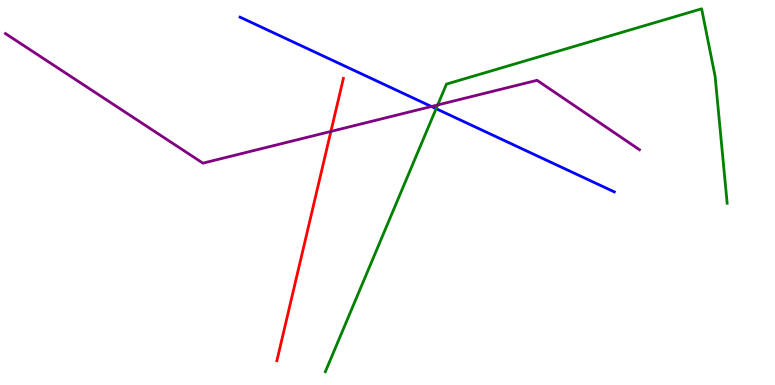[{'lines': ['blue', 'red'], 'intersections': []}, {'lines': ['green', 'red'], 'intersections': []}, {'lines': ['purple', 'red'], 'intersections': [{'x': 4.27, 'y': 6.59}]}, {'lines': ['blue', 'green'], 'intersections': [{'x': 5.63, 'y': 7.18}]}, {'lines': ['blue', 'purple'], 'intersections': [{'x': 5.57, 'y': 7.23}]}, {'lines': ['green', 'purple'], 'intersections': [{'x': 5.65, 'y': 7.27}]}]